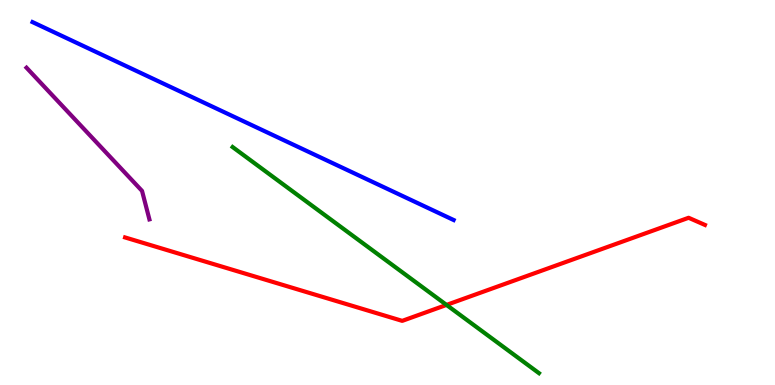[{'lines': ['blue', 'red'], 'intersections': []}, {'lines': ['green', 'red'], 'intersections': [{'x': 5.76, 'y': 2.08}]}, {'lines': ['purple', 'red'], 'intersections': []}, {'lines': ['blue', 'green'], 'intersections': []}, {'lines': ['blue', 'purple'], 'intersections': []}, {'lines': ['green', 'purple'], 'intersections': []}]